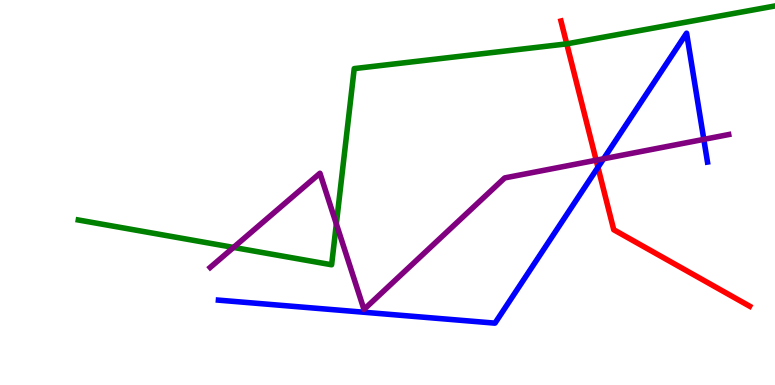[{'lines': ['blue', 'red'], 'intersections': [{'x': 7.72, 'y': 5.65}]}, {'lines': ['green', 'red'], 'intersections': [{'x': 7.31, 'y': 8.86}]}, {'lines': ['purple', 'red'], 'intersections': [{'x': 7.69, 'y': 5.84}]}, {'lines': ['blue', 'green'], 'intersections': []}, {'lines': ['blue', 'purple'], 'intersections': [{'x': 7.79, 'y': 5.88}, {'x': 9.08, 'y': 6.38}]}, {'lines': ['green', 'purple'], 'intersections': [{'x': 3.01, 'y': 3.57}, {'x': 4.34, 'y': 4.18}]}]